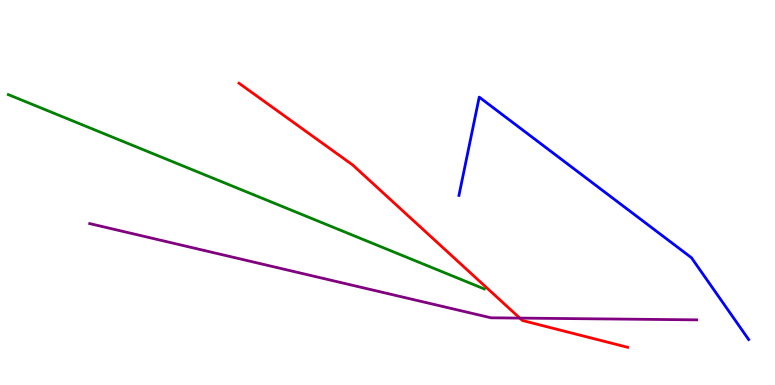[{'lines': ['blue', 'red'], 'intersections': []}, {'lines': ['green', 'red'], 'intersections': []}, {'lines': ['purple', 'red'], 'intersections': [{'x': 6.71, 'y': 1.74}]}, {'lines': ['blue', 'green'], 'intersections': []}, {'lines': ['blue', 'purple'], 'intersections': []}, {'lines': ['green', 'purple'], 'intersections': []}]